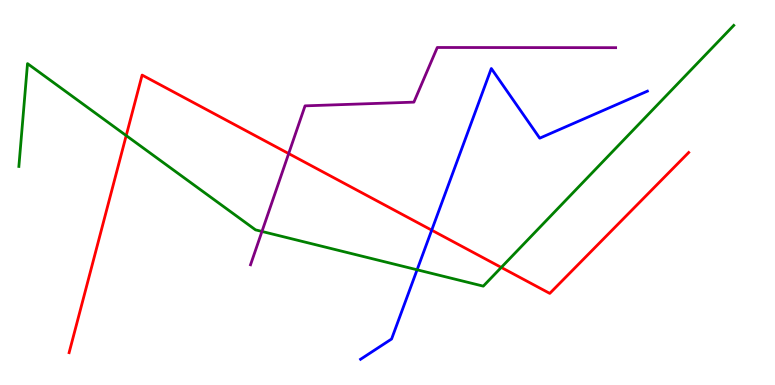[{'lines': ['blue', 'red'], 'intersections': [{'x': 5.57, 'y': 4.02}]}, {'lines': ['green', 'red'], 'intersections': [{'x': 1.63, 'y': 6.48}, {'x': 6.47, 'y': 3.05}]}, {'lines': ['purple', 'red'], 'intersections': [{'x': 3.72, 'y': 6.01}]}, {'lines': ['blue', 'green'], 'intersections': [{'x': 5.38, 'y': 2.99}]}, {'lines': ['blue', 'purple'], 'intersections': []}, {'lines': ['green', 'purple'], 'intersections': [{'x': 3.38, 'y': 3.99}]}]